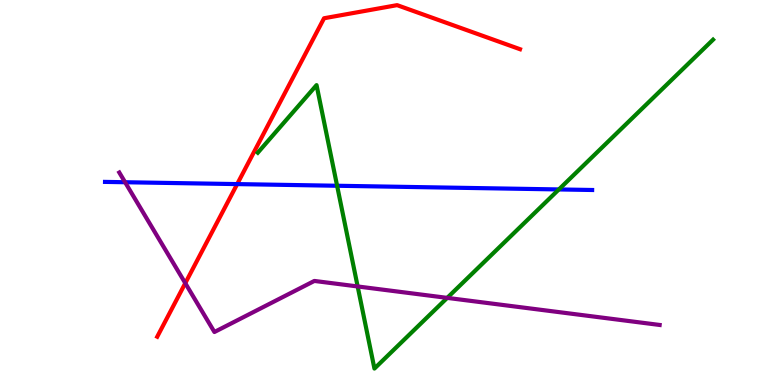[{'lines': ['blue', 'red'], 'intersections': [{'x': 3.06, 'y': 5.22}]}, {'lines': ['green', 'red'], 'intersections': []}, {'lines': ['purple', 'red'], 'intersections': [{'x': 2.39, 'y': 2.64}]}, {'lines': ['blue', 'green'], 'intersections': [{'x': 4.35, 'y': 5.18}, {'x': 7.21, 'y': 5.08}]}, {'lines': ['blue', 'purple'], 'intersections': [{'x': 1.61, 'y': 5.27}]}, {'lines': ['green', 'purple'], 'intersections': [{'x': 4.62, 'y': 2.56}, {'x': 5.77, 'y': 2.26}]}]